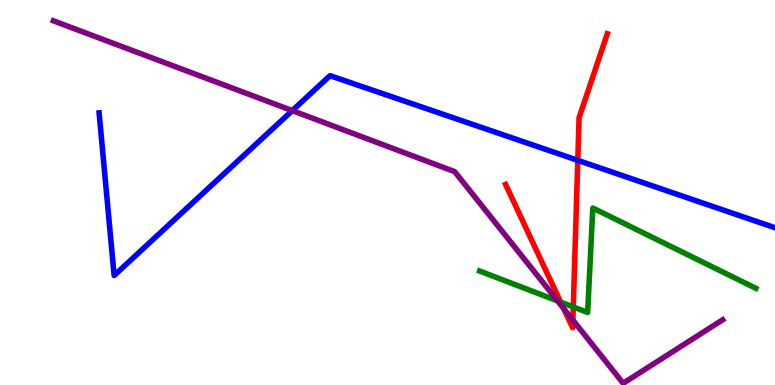[{'lines': ['blue', 'red'], 'intersections': [{'x': 7.46, 'y': 5.84}]}, {'lines': ['green', 'red'], 'intersections': [{'x': 7.23, 'y': 2.15}, {'x': 7.4, 'y': 2.03}]}, {'lines': ['purple', 'red'], 'intersections': [{'x': 7.27, 'y': 1.99}, {'x': 7.39, 'y': 1.69}]}, {'lines': ['blue', 'green'], 'intersections': []}, {'lines': ['blue', 'purple'], 'intersections': [{'x': 3.77, 'y': 7.13}]}, {'lines': ['green', 'purple'], 'intersections': [{'x': 7.2, 'y': 2.18}]}]